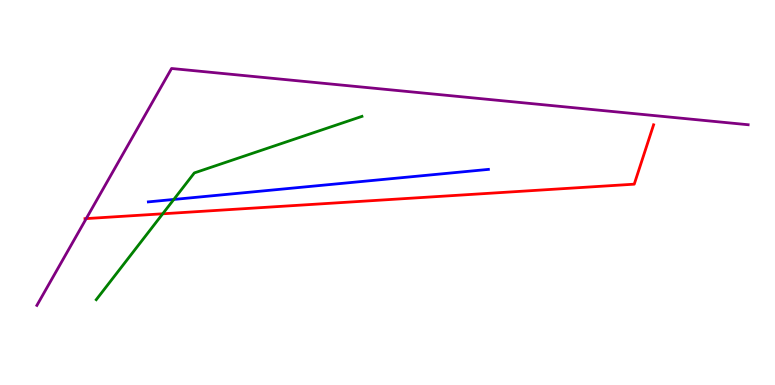[{'lines': ['blue', 'red'], 'intersections': []}, {'lines': ['green', 'red'], 'intersections': [{'x': 2.1, 'y': 4.45}]}, {'lines': ['purple', 'red'], 'intersections': [{'x': 1.11, 'y': 4.32}]}, {'lines': ['blue', 'green'], 'intersections': [{'x': 2.24, 'y': 4.82}]}, {'lines': ['blue', 'purple'], 'intersections': []}, {'lines': ['green', 'purple'], 'intersections': []}]